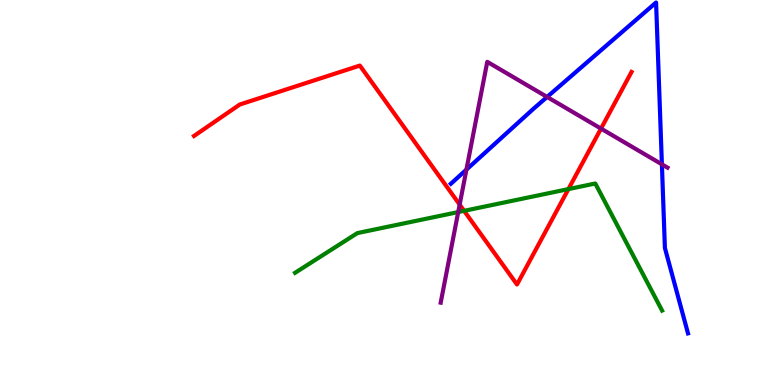[{'lines': ['blue', 'red'], 'intersections': []}, {'lines': ['green', 'red'], 'intersections': [{'x': 5.99, 'y': 4.52}, {'x': 7.33, 'y': 5.09}]}, {'lines': ['purple', 'red'], 'intersections': [{'x': 5.93, 'y': 4.69}, {'x': 7.76, 'y': 6.66}]}, {'lines': ['blue', 'green'], 'intersections': []}, {'lines': ['blue', 'purple'], 'intersections': [{'x': 6.02, 'y': 5.59}, {'x': 7.06, 'y': 7.48}, {'x': 8.54, 'y': 5.73}]}, {'lines': ['green', 'purple'], 'intersections': [{'x': 5.91, 'y': 4.49}]}]